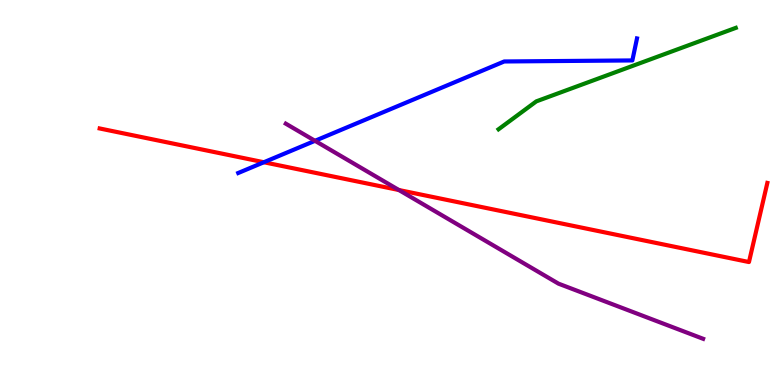[{'lines': ['blue', 'red'], 'intersections': [{'x': 3.4, 'y': 5.79}]}, {'lines': ['green', 'red'], 'intersections': []}, {'lines': ['purple', 'red'], 'intersections': [{'x': 5.15, 'y': 5.06}]}, {'lines': ['blue', 'green'], 'intersections': []}, {'lines': ['blue', 'purple'], 'intersections': [{'x': 4.06, 'y': 6.34}]}, {'lines': ['green', 'purple'], 'intersections': []}]